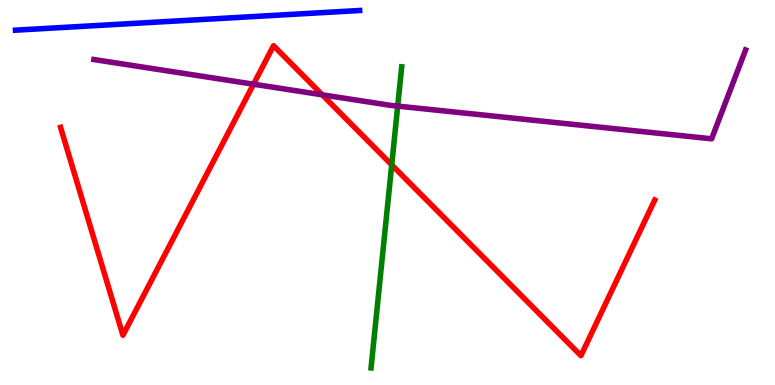[{'lines': ['blue', 'red'], 'intersections': []}, {'lines': ['green', 'red'], 'intersections': [{'x': 5.05, 'y': 5.72}]}, {'lines': ['purple', 'red'], 'intersections': [{'x': 3.27, 'y': 7.81}, {'x': 4.16, 'y': 7.54}]}, {'lines': ['blue', 'green'], 'intersections': []}, {'lines': ['blue', 'purple'], 'intersections': []}, {'lines': ['green', 'purple'], 'intersections': [{'x': 5.13, 'y': 7.24}]}]